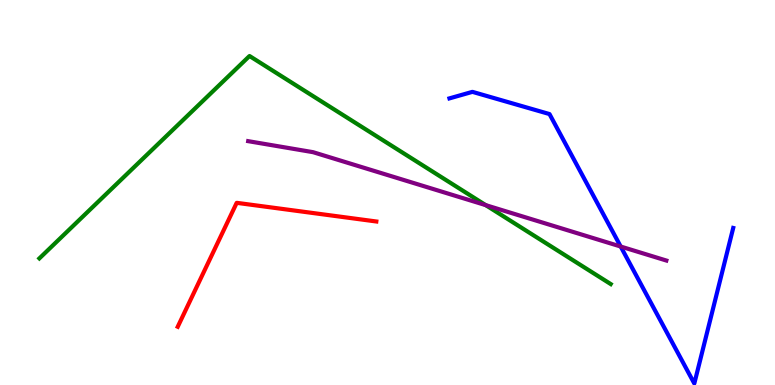[{'lines': ['blue', 'red'], 'intersections': []}, {'lines': ['green', 'red'], 'intersections': []}, {'lines': ['purple', 'red'], 'intersections': []}, {'lines': ['blue', 'green'], 'intersections': []}, {'lines': ['blue', 'purple'], 'intersections': [{'x': 8.01, 'y': 3.6}]}, {'lines': ['green', 'purple'], 'intersections': [{'x': 6.27, 'y': 4.67}]}]